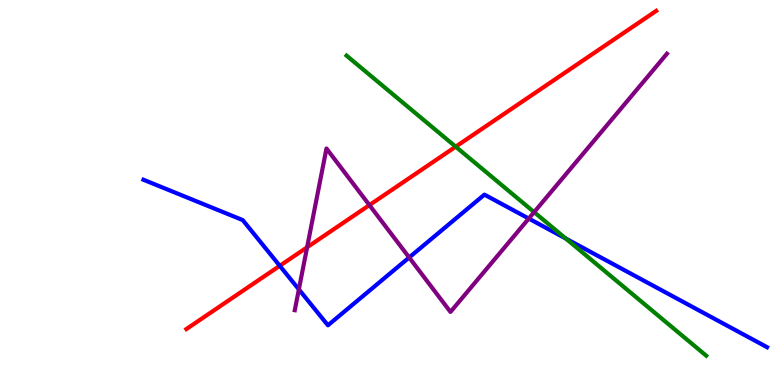[{'lines': ['blue', 'red'], 'intersections': [{'x': 3.61, 'y': 3.1}]}, {'lines': ['green', 'red'], 'intersections': [{'x': 5.88, 'y': 6.19}]}, {'lines': ['purple', 'red'], 'intersections': [{'x': 3.96, 'y': 3.58}, {'x': 4.77, 'y': 4.67}]}, {'lines': ['blue', 'green'], 'intersections': [{'x': 7.3, 'y': 3.8}]}, {'lines': ['blue', 'purple'], 'intersections': [{'x': 3.86, 'y': 2.48}, {'x': 5.28, 'y': 3.31}, {'x': 6.82, 'y': 4.32}]}, {'lines': ['green', 'purple'], 'intersections': [{'x': 6.89, 'y': 4.49}]}]